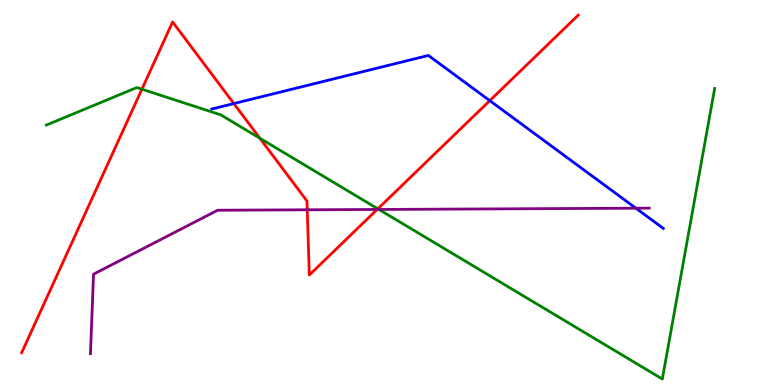[{'lines': ['blue', 'red'], 'intersections': [{'x': 3.02, 'y': 7.31}, {'x': 6.32, 'y': 7.39}]}, {'lines': ['green', 'red'], 'intersections': [{'x': 1.83, 'y': 7.68}, {'x': 3.35, 'y': 6.41}, {'x': 4.88, 'y': 4.58}]}, {'lines': ['purple', 'red'], 'intersections': [{'x': 3.96, 'y': 4.55}, {'x': 4.87, 'y': 4.56}]}, {'lines': ['blue', 'green'], 'intersections': []}, {'lines': ['blue', 'purple'], 'intersections': [{'x': 8.21, 'y': 4.59}]}, {'lines': ['green', 'purple'], 'intersections': [{'x': 4.89, 'y': 4.56}]}]